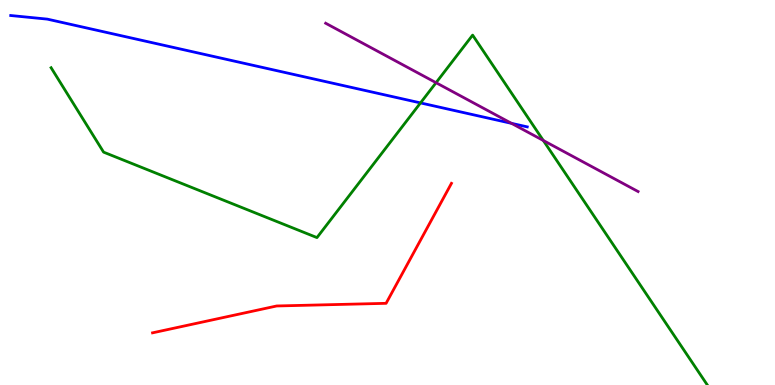[{'lines': ['blue', 'red'], 'intersections': []}, {'lines': ['green', 'red'], 'intersections': []}, {'lines': ['purple', 'red'], 'intersections': []}, {'lines': ['blue', 'green'], 'intersections': [{'x': 5.43, 'y': 7.33}]}, {'lines': ['blue', 'purple'], 'intersections': [{'x': 6.6, 'y': 6.8}]}, {'lines': ['green', 'purple'], 'intersections': [{'x': 5.63, 'y': 7.85}, {'x': 7.01, 'y': 6.35}]}]